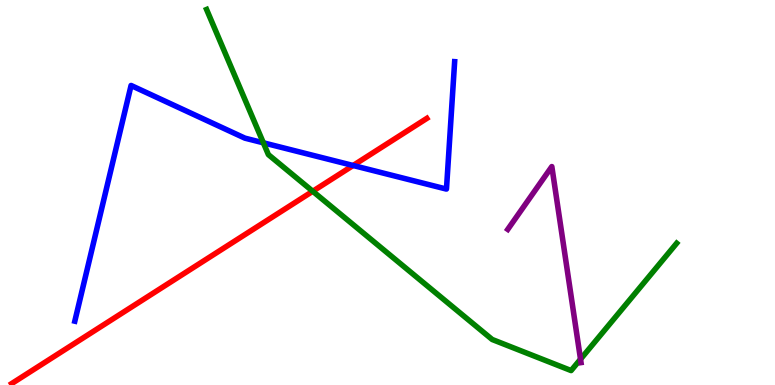[{'lines': ['blue', 'red'], 'intersections': [{'x': 4.56, 'y': 5.7}]}, {'lines': ['green', 'red'], 'intersections': [{'x': 4.04, 'y': 5.03}]}, {'lines': ['purple', 'red'], 'intersections': []}, {'lines': ['blue', 'green'], 'intersections': [{'x': 3.4, 'y': 6.29}]}, {'lines': ['blue', 'purple'], 'intersections': []}, {'lines': ['green', 'purple'], 'intersections': [{'x': 7.49, 'y': 0.67}]}]